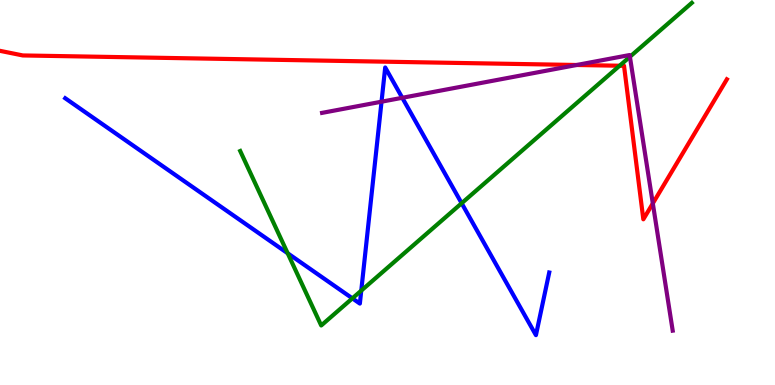[{'lines': ['blue', 'red'], 'intersections': []}, {'lines': ['green', 'red'], 'intersections': [{'x': 7.99, 'y': 8.29}]}, {'lines': ['purple', 'red'], 'intersections': [{'x': 7.44, 'y': 8.31}, {'x': 8.42, 'y': 4.72}]}, {'lines': ['blue', 'green'], 'intersections': [{'x': 3.71, 'y': 3.42}, {'x': 4.55, 'y': 2.25}, {'x': 4.66, 'y': 2.45}, {'x': 5.96, 'y': 4.72}]}, {'lines': ['blue', 'purple'], 'intersections': [{'x': 4.92, 'y': 7.36}, {'x': 5.19, 'y': 7.46}]}, {'lines': ['green', 'purple'], 'intersections': [{'x': 8.13, 'y': 8.53}]}]